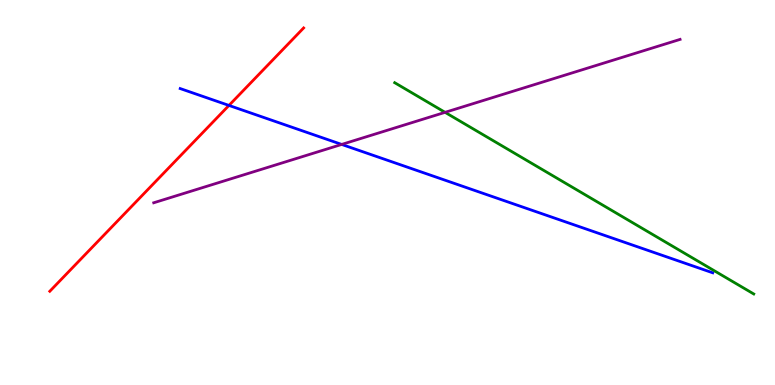[{'lines': ['blue', 'red'], 'intersections': [{'x': 2.95, 'y': 7.26}]}, {'lines': ['green', 'red'], 'intersections': []}, {'lines': ['purple', 'red'], 'intersections': []}, {'lines': ['blue', 'green'], 'intersections': []}, {'lines': ['blue', 'purple'], 'intersections': [{'x': 4.41, 'y': 6.25}]}, {'lines': ['green', 'purple'], 'intersections': [{'x': 5.74, 'y': 7.08}]}]